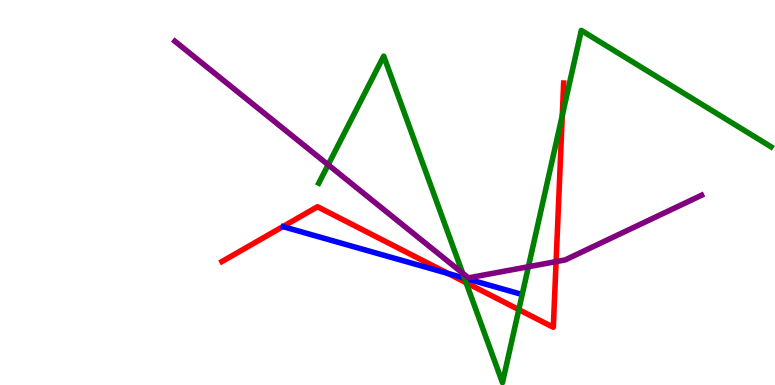[{'lines': ['blue', 'red'], 'intersections': [{'x': 5.78, 'y': 2.9}]}, {'lines': ['green', 'red'], 'intersections': [{'x': 6.01, 'y': 2.66}, {'x': 6.69, 'y': 1.96}, {'x': 7.26, 'y': 7.0}]}, {'lines': ['purple', 'red'], 'intersections': [{'x': 7.18, 'y': 3.21}]}, {'lines': ['blue', 'green'], 'intersections': [{'x': 5.99, 'y': 2.78}]}, {'lines': ['blue', 'purple'], 'intersections': []}, {'lines': ['green', 'purple'], 'intersections': [{'x': 4.23, 'y': 5.72}, {'x': 5.97, 'y': 2.9}, {'x': 6.82, 'y': 3.07}]}]